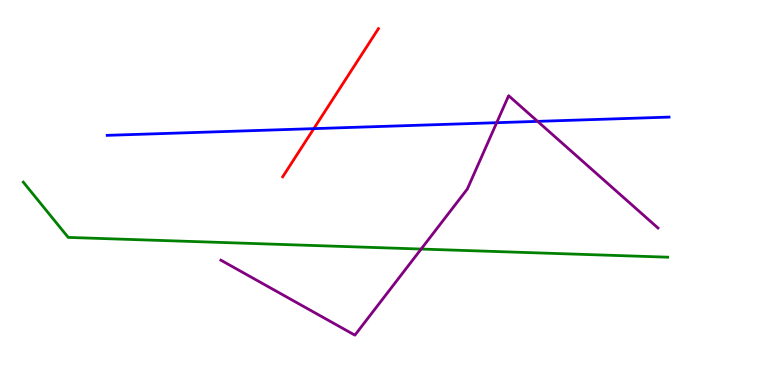[{'lines': ['blue', 'red'], 'intersections': [{'x': 4.05, 'y': 6.66}]}, {'lines': ['green', 'red'], 'intersections': []}, {'lines': ['purple', 'red'], 'intersections': []}, {'lines': ['blue', 'green'], 'intersections': []}, {'lines': ['blue', 'purple'], 'intersections': [{'x': 6.41, 'y': 6.81}, {'x': 6.94, 'y': 6.85}]}, {'lines': ['green', 'purple'], 'intersections': [{'x': 5.43, 'y': 3.53}]}]